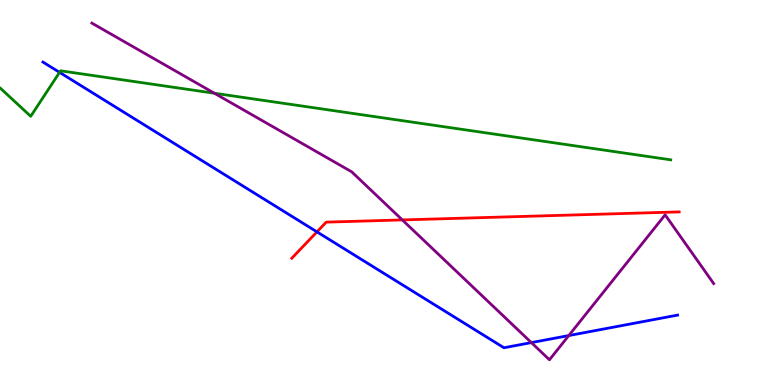[{'lines': ['blue', 'red'], 'intersections': [{'x': 4.09, 'y': 3.98}]}, {'lines': ['green', 'red'], 'intersections': []}, {'lines': ['purple', 'red'], 'intersections': [{'x': 5.19, 'y': 4.29}]}, {'lines': ['blue', 'green'], 'intersections': [{'x': 0.769, 'y': 8.12}]}, {'lines': ['blue', 'purple'], 'intersections': [{'x': 6.86, 'y': 1.1}, {'x': 7.34, 'y': 1.28}]}, {'lines': ['green', 'purple'], 'intersections': [{'x': 2.77, 'y': 7.58}]}]